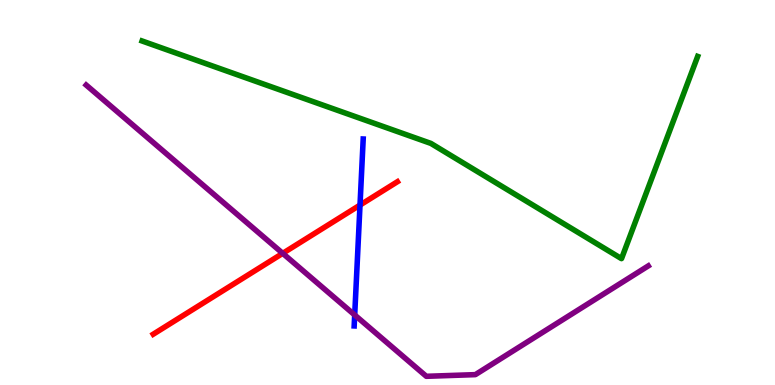[{'lines': ['blue', 'red'], 'intersections': [{'x': 4.65, 'y': 4.67}]}, {'lines': ['green', 'red'], 'intersections': []}, {'lines': ['purple', 'red'], 'intersections': [{'x': 3.65, 'y': 3.42}]}, {'lines': ['blue', 'green'], 'intersections': []}, {'lines': ['blue', 'purple'], 'intersections': [{'x': 4.58, 'y': 1.82}]}, {'lines': ['green', 'purple'], 'intersections': []}]